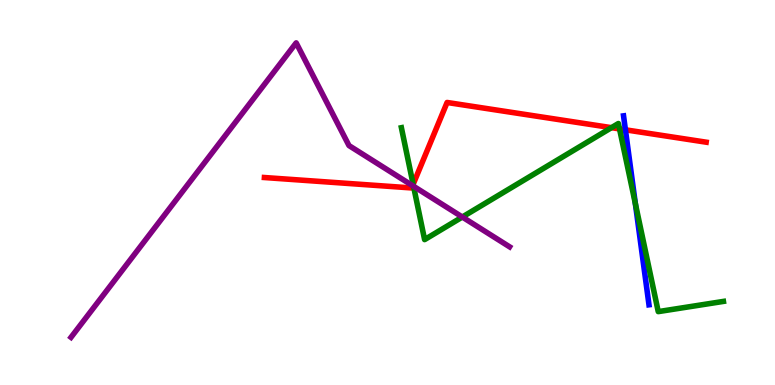[{'lines': ['blue', 'red'], 'intersections': [{'x': 8.07, 'y': 6.63}]}, {'lines': ['green', 'red'], 'intersections': [{'x': 5.33, 'y': 5.21}, {'x': 7.89, 'y': 6.68}, {'x': 7.99, 'y': 6.65}]}, {'lines': ['purple', 'red'], 'intersections': [{'x': 5.32, 'y': 5.18}]}, {'lines': ['blue', 'green'], 'intersections': [{'x': 8.2, 'y': 4.71}]}, {'lines': ['blue', 'purple'], 'intersections': []}, {'lines': ['green', 'purple'], 'intersections': [{'x': 5.34, 'y': 5.16}, {'x': 5.97, 'y': 4.36}]}]